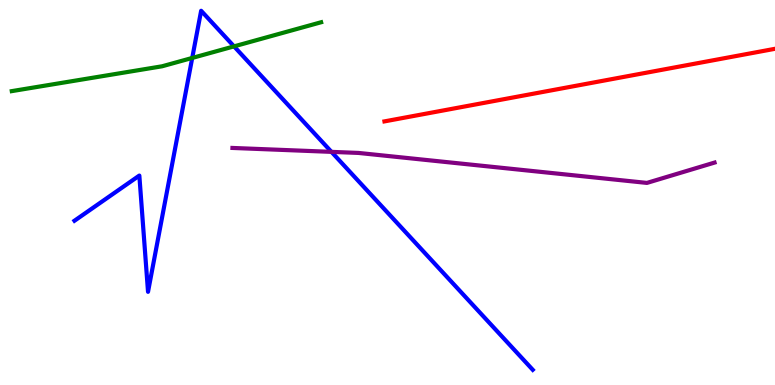[{'lines': ['blue', 'red'], 'intersections': []}, {'lines': ['green', 'red'], 'intersections': []}, {'lines': ['purple', 'red'], 'intersections': []}, {'lines': ['blue', 'green'], 'intersections': [{'x': 2.48, 'y': 8.49}, {'x': 3.02, 'y': 8.8}]}, {'lines': ['blue', 'purple'], 'intersections': [{'x': 4.28, 'y': 6.06}]}, {'lines': ['green', 'purple'], 'intersections': []}]